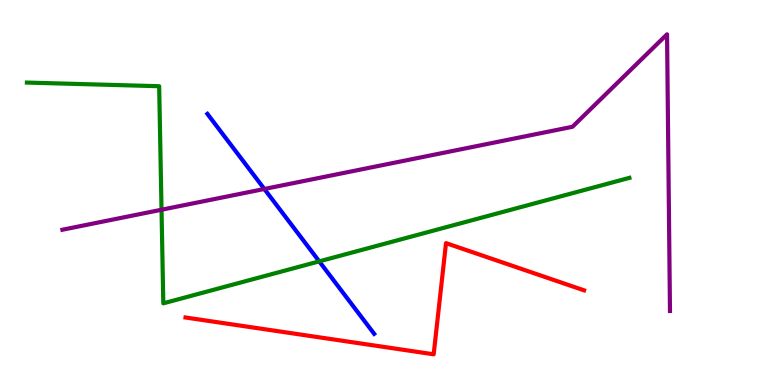[{'lines': ['blue', 'red'], 'intersections': []}, {'lines': ['green', 'red'], 'intersections': []}, {'lines': ['purple', 'red'], 'intersections': []}, {'lines': ['blue', 'green'], 'intersections': [{'x': 4.12, 'y': 3.21}]}, {'lines': ['blue', 'purple'], 'intersections': [{'x': 3.41, 'y': 5.09}]}, {'lines': ['green', 'purple'], 'intersections': [{'x': 2.08, 'y': 4.55}]}]